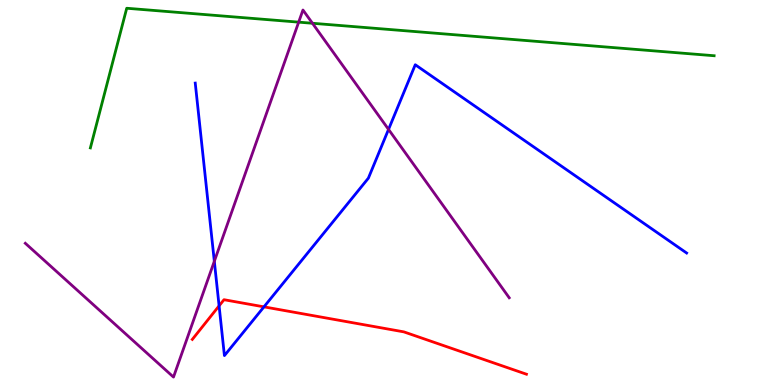[{'lines': ['blue', 'red'], 'intersections': [{'x': 2.83, 'y': 2.06}, {'x': 3.41, 'y': 2.03}]}, {'lines': ['green', 'red'], 'intersections': []}, {'lines': ['purple', 'red'], 'intersections': []}, {'lines': ['blue', 'green'], 'intersections': []}, {'lines': ['blue', 'purple'], 'intersections': [{'x': 2.77, 'y': 3.21}, {'x': 5.01, 'y': 6.64}]}, {'lines': ['green', 'purple'], 'intersections': [{'x': 3.85, 'y': 9.42}, {'x': 4.03, 'y': 9.4}]}]